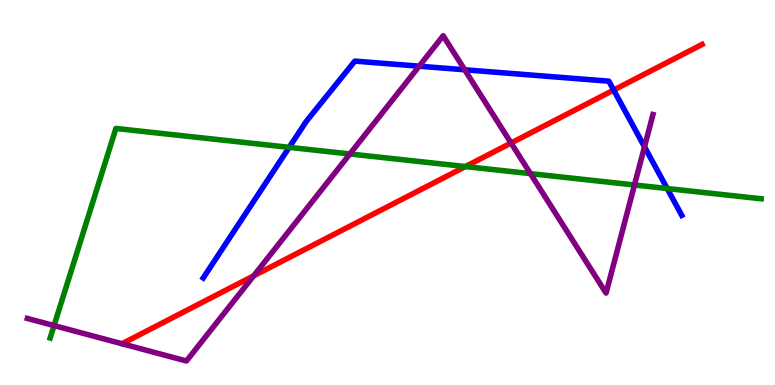[{'lines': ['blue', 'red'], 'intersections': [{'x': 7.92, 'y': 7.66}]}, {'lines': ['green', 'red'], 'intersections': [{'x': 6.01, 'y': 5.67}]}, {'lines': ['purple', 'red'], 'intersections': [{'x': 3.27, 'y': 2.84}, {'x': 6.59, 'y': 6.29}]}, {'lines': ['blue', 'green'], 'intersections': [{'x': 3.73, 'y': 6.17}, {'x': 8.61, 'y': 5.1}]}, {'lines': ['blue', 'purple'], 'intersections': [{'x': 5.41, 'y': 8.28}, {'x': 6.0, 'y': 8.19}, {'x': 8.32, 'y': 6.19}]}, {'lines': ['green', 'purple'], 'intersections': [{'x': 0.697, 'y': 1.54}, {'x': 4.51, 'y': 6.0}, {'x': 6.84, 'y': 5.49}, {'x': 8.19, 'y': 5.2}]}]